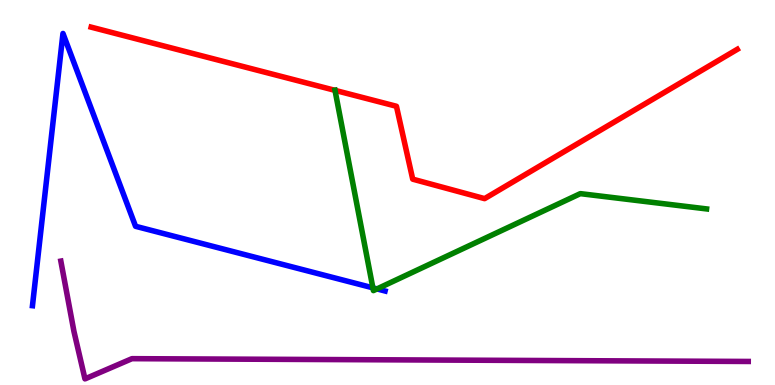[{'lines': ['blue', 'red'], 'intersections': []}, {'lines': ['green', 'red'], 'intersections': [{'x': 4.32, 'y': 7.65}]}, {'lines': ['purple', 'red'], 'intersections': []}, {'lines': ['blue', 'green'], 'intersections': [{'x': 4.81, 'y': 2.52}, {'x': 4.86, 'y': 2.5}]}, {'lines': ['blue', 'purple'], 'intersections': []}, {'lines': ['green', 'purple'], 'intersections': []}]